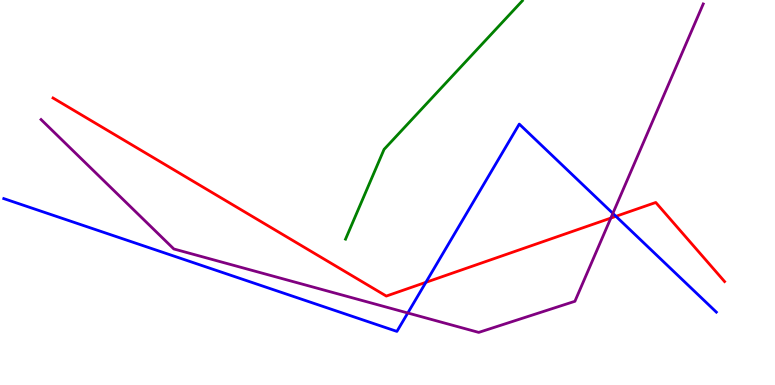[{'lines': ['blue', 'red'], 'intersections': [{'x': 5.5, 'y': 2.67}, {'x': 7.95, 'y': 4.38}]}, {'lines': ['green', 'red'], 'intersections': []}, {'lines': ['purple', 'red'], 'intersections': [{'x': 7.88, 'y': 4.34}]}, {'lines': ['blue', 'green'], 'intersections': []}, {'lines': ['blue', 'purple'], 'intersections': [{'x': 5.26, 'y': 1.87}, {'x': 7.91, 'y': 4.46}]}, {'lines': ['green', 'purple'], 'intersections': []}]